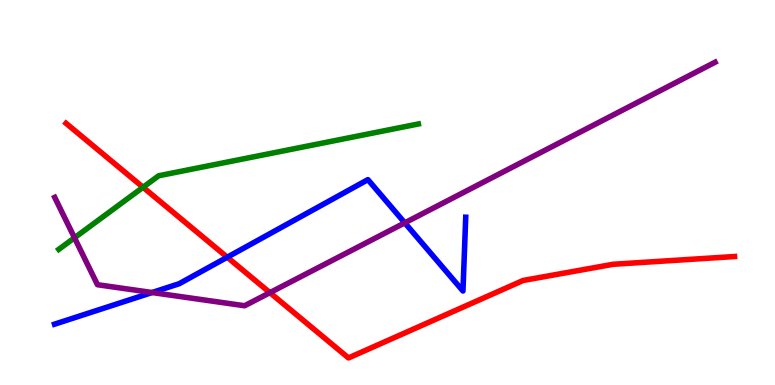[{'lines': ['blue', 'red'], 'intersections': [{'x': 2.93, 'y': 3.32}]}, {'lines': ['green', 'red'], 'intersections': [{'x': 1.85, 'y': 5.14}]}, {'lines': ['purple', 'red'], 'intersections': [{'x': 3.48, 'y': 2.4}]}, {'lines': ['blue', 'green'], 'intersections': []}, {'lines': ['blue', 'purple'], 'intersections': [{'x': 1.96, 'y': 2.4}, {'x': 5.22, 'y': 4.21}]}, {'lines': ['green', 'purple'], 'intersections': [{'x': 0.961, 'y': 3.82}]}]